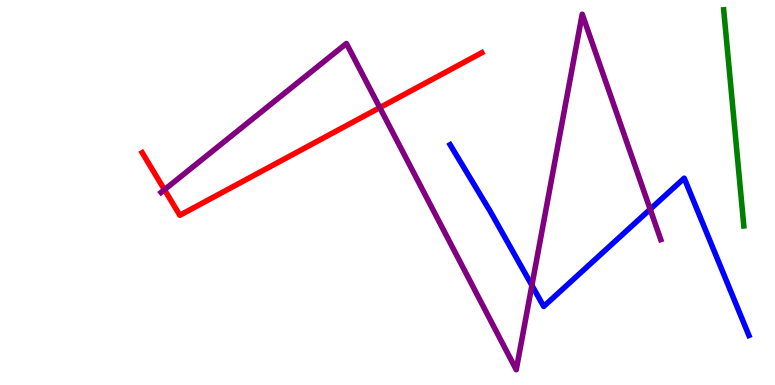[{'lines': ['blue', 'red'], 'intersections': []}, {'lines': ['green', 'red'], 'intersections': []}, {'lines': ['purple', 'red'], 'intersections': [{'x': 2.12, 'y': 5.07}, {'x': 4.9, 'y': 7.2}]}, {'lines': ['blue', 'green'], 'intersections': []}, {'lines': ['blue', 'purple'], 'intersections': [{'x': 6.86, 'y': 2.59}, {'x': 8.39, 'y': 4.56}]}, {'lines': ['green', 'purple'], 'intersections': []}]